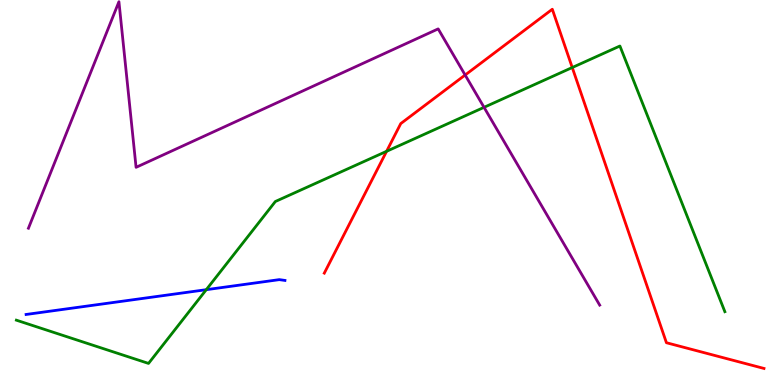[{'lines': ['blue', 'red'], 'intersections': []}, {'lines': ['green', 'red'], 'intersections': [{'x': 4.99, 'y': 6.07}, {'x': 7.38, 'y': 8.25}]}, {'lines': ['purple', 'red'], 'intersections': [{'x': 6.0, 'y': 8.05}]}, {'lines': ['blue', 'green'], 'intersections': [{'x': 2.66, 'y': 2.48}]}, {'lines': ['blue', 'purple'], 'intersections': []}, {'lines': ['green', 'purple'], 'intersections': [{'x': 6.25, 'y': 7.21}]}]